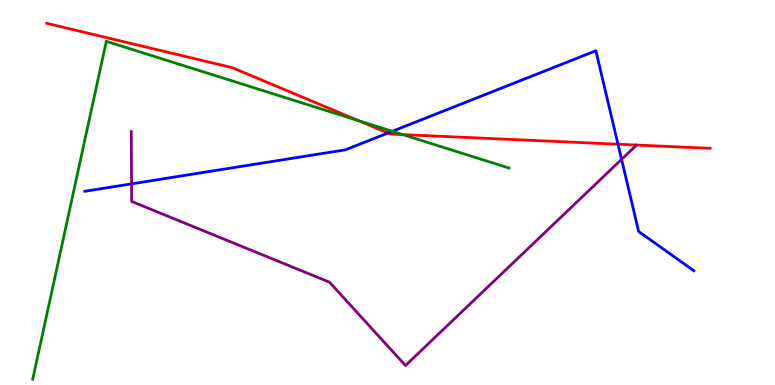[{'lines': ['blue', 'red'], 'intersections': [{'x': 5.01, 'y': 6.54}, {'x': 7.97, 'y': 6.25}]}, {'lines': ['green', 'red'], 'intersections': [{'x': 4.63, 'y': 6.87}, {'x': 5.2, 'y': 6.5}]}, {'lines': ['purple', 'red'], 'intersections': []}, {'lines': ['blue', 'green'], 'intersections': [{'x': 5.06, 'y': 6.59}]}, {'lines': ['blue', 'purple'], 'intersections': [{'x': 1.7, 'y': 5.22}, {'x': 8.02, 'y': 5.86}]}, {'lines': ['green', 'purple'], 'intersections': []}]